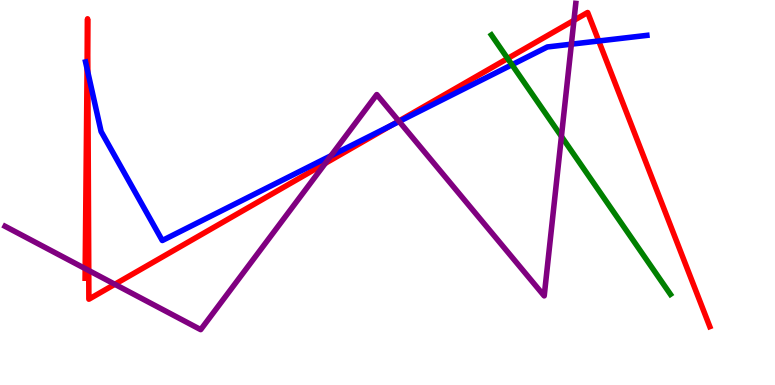[{'lines': ['blue', 'red'], 'intersections': [{'x': 1.12, 'y': 8.21}, {'x': 1.13, 'y': 8.13}, {'x': 5.04, 'y': 6.74}, {'x': 7.73, 'y': 8.94}]}, {'lines': ['green', 'red'], 'intersections': [{'x': 6.55, 'y': 8.48}]}, {'lines': ['purple', 'red'], 'intersections': [{'x': 1.1, 'y': 3.02}, {'x': 1.15, 'y': 2.97}, {'x': 1.48, 'y': 2.62}, {'x': 4.2, 'y': 5.76}, {'x': 5.15, 'y': 6.86}, {'x': 7.41, 'y': 9.47}]}, {'lines': ['blue', 'green'], 'intersections': [{'x': 6.61, 'y': 8.32}]}, {'lines': ['blue', 'purple'], 'intersections': [{'x': 4.27, 'y': 5.96}, {'x': 5.15, 'y': 6.85}, {'x': 7.37, 'y': 8.85}]}, {'lines': ['green', 'purple'], 'intersections': [{'x': 7.24, 'y': 6.46}]}]